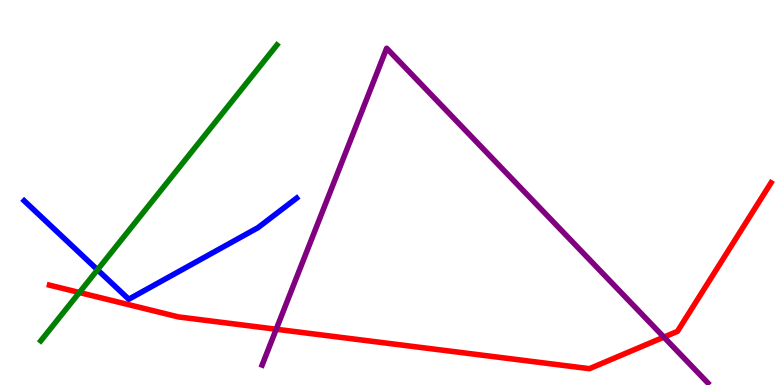[{'lines': ['blue', 'red'], 'intersections': []}, {'lines': ['green', 'red'], 'intersections': [{'x': 1.02, 'y': 2.4}]}, {'lines': ['purple', 'red'], 'intersections': [{'x': 3.56, 'y': 1.45}, {'x': 8.57, 'y': 1.24}]}, {'lines': ['blue', 'green'], 'intersections': [{'x': 1.26, 'y': 2.99}]}, {'lines': ['blue', 'purple'], 'intersections': []}, {'lines': ['green', 'purple'], 'intersections': []}]